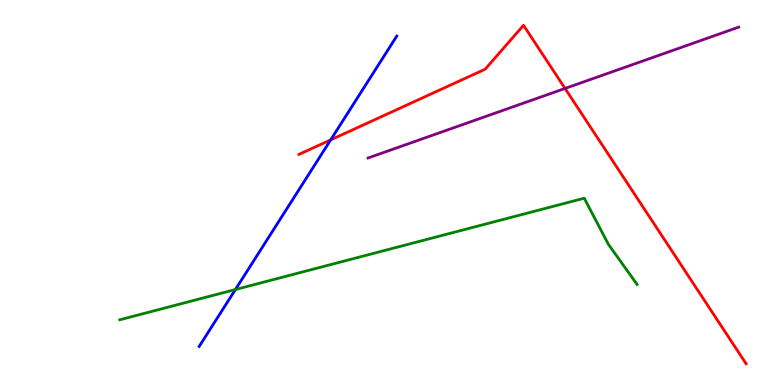[{'lines': ['blue', 'red'], 'intersections': [{'x': 4.27, 'y': 6.37}]}, {'lines': ['green', 'red'], 'intersections': []}, {'lines': ['purple', 'red'], 'intersections': [{'x': 7.29, 'y': 7.7}]}, {'lines': ['blue', 'green'], 'intersections': [{'x': 3.04, 'y': 2.48}]}, {'lines': ['blue', 'purple'], 'intersections': []}, {'lines': ['green', 'purple'], 'intersections': []}]